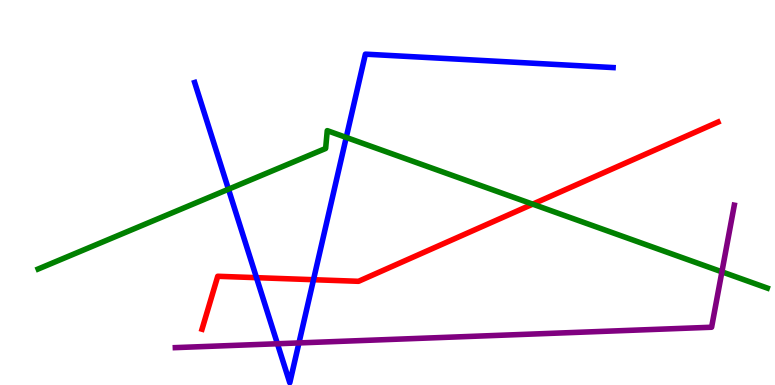[{'lines': ['blue', 'red'], 'intersections': [{'x': 3.31, 'y': 2.79}, {'x': 4.05, 'y': 2.73}]}, {'lines': ['green', 'red'], 'intersections': [{'x': 6.87, 'y': 4.7}]}, {'lines': ['purple', 'red'], 'intersections': []}, {'lines': ['blue', 'green'], 'intersections': [{'x': 2.95, 'y': 5.09}, {'x': 4.47, 'y': 6.43}]}, {'lines': ['blue', 'purple'], 'intersections': [{'x': 3.58, 'y': 1.07}, {'x': 3.86, 'y': 1.09}]}, {'lines': ['green', 'purple'], 'intersections': [{'x': 9.31, 'y': 2.94}]}]